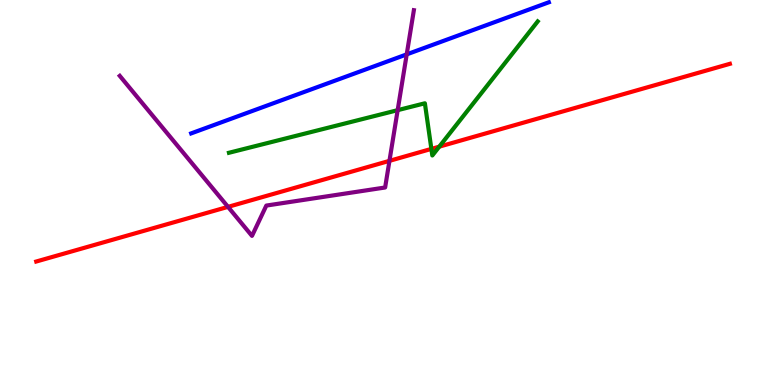[{'lines': ['blue', 'red'], 'intersections': []}, {'lines': ['green', 'red'], 'intersections': [{'x': 5.57, 'y': 6.13}, {'x': 5.67, 'y': 6.19}]}, {'lines': ['purple', 'red'], 'intersections': [{'x': 2.94, 'y': 4.63}, {'x': 5.03, 'y': 5.82}]}, {'lines': ['blue', 'green'], 'intersections': []}, {'lines': ['blue', 'purple'], 'intersections': [{'x': 5.25, 'y': 8.59}]}, {'lines': ['green', 'purple'], 'intersections': [{'x': 5.13, 'y': 7.14}]}]